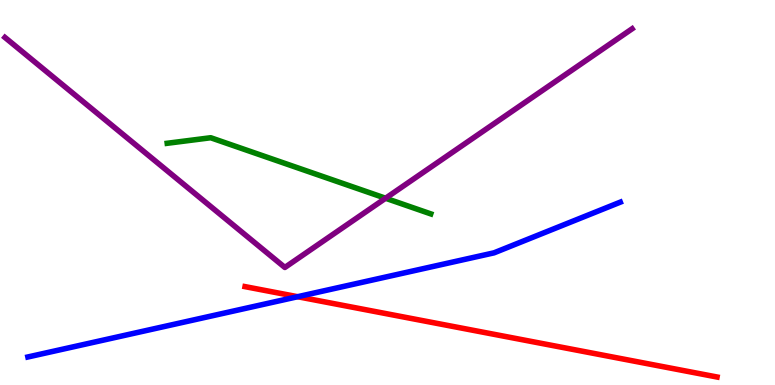[{'lines': ['blue', 'red'], 'intersections': [{'x': 3.84, 'y': 2.29}]}, {'lines': ['green', 'red'], 'intersections': []}, {'lines': ['purple', 'red'], 'intersections': []}, {'lines': ['blue', 'green'], 'intersections': []}, {'lines': ['blue', 'purple'], 'intersections': []}, {'lines': ['green', 'purple'], 'intersections': [{'x': 4.98, 'y': 4.85}]}]